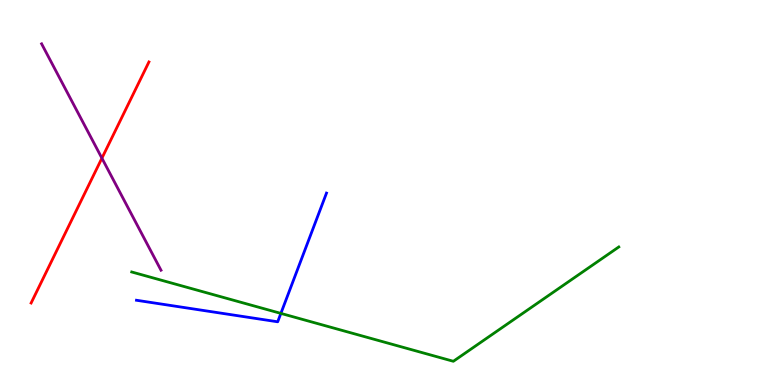[{'lines': ['blue', 'red'], 'intersections': []}, {'lines': ['green', 'red'], 'intersections': []}, {'lines': ['purple', 'red'], 'intersections': [{'x': 1.31, 'y': 5.89}]}, {'lines': ['blue', 'green'], 'intersections': [{'x': 3.62, 'y': 1.86}]}, {'lines': ['blue', 'purple'], 'intersections': []}, {'lines': ['green', 'purple'], 'intersections': []}]